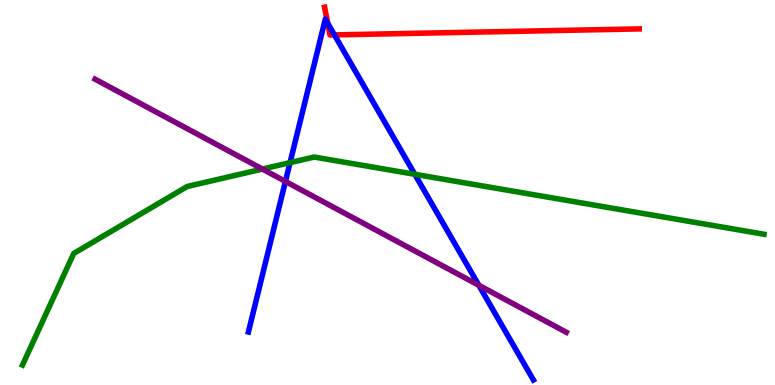[{'lines': ['blue', 'red'], 'intersections': [{'x': 4.23, 'y': 9.4}, {'x': 4.32, 'y': 9.09}]}, {'lines': ['green', 'red'], 'intersections': []}, {'lines': ['purple', 'red'], 'intersections': []}, {'lines': ['blue', 'green'], 'intersections': [{'x': 3.74, 'y': 5.78}, {'x': 5.35, 'y': 5.47}]}, {'lines': ['blue', 'purple'], 'intersections': [{'x': 3.68, 'y': 5.29}, {'x': 6.18, 'y': 2.59}]}, {'lines': ['green', 'purple'], 'intersections': [{'x': 3.39, 'y': 5.61}]}]